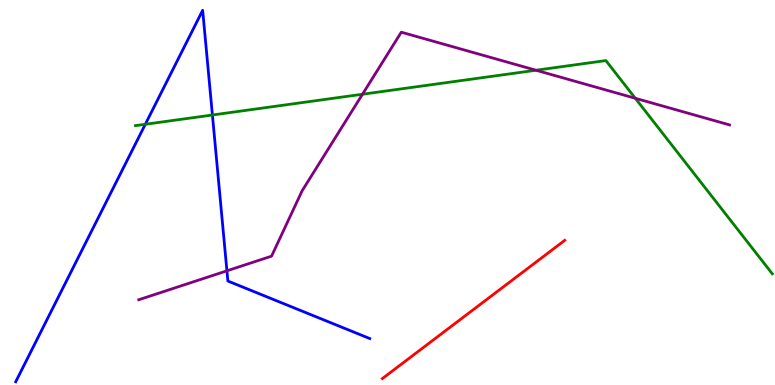[{'lines': ['blue', 'red'], 'intersections': []}, {'lines': ['green', 'red'], 'intersections': []}, {'lines': ['purple', 'red'], 'intersections': []}, {'lines': ['blue', 'green'], 'intersections': [{'x': 1.88, 'y': 6.77}, {'x': 2.74, 'y': 7.01}]}, {'lines': ['blue', 'purple'], 'intersections': [{'x': 2.93, 'y': 2.97}]}, {'lines': ['green', 'purple'], 'intersections': [{'x': 4.68, 'y': 7.55}, {'x': 6.92, 'y': 8.18}, {'x': 8.2, 'y': 7.45}]}]